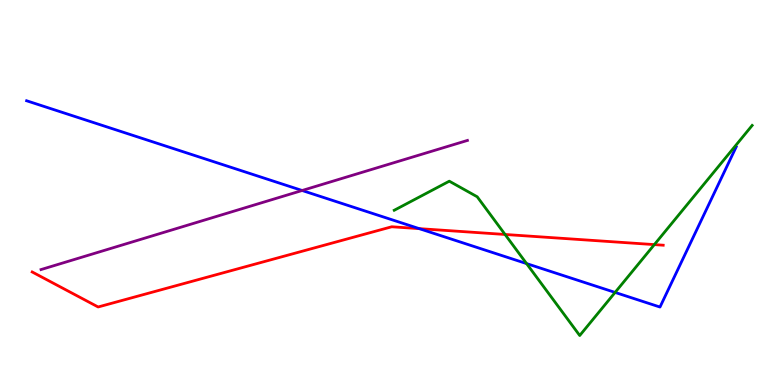[{'lines': ['blue', 'red'], 'intersections': [{'x': 5.41, 'y': 4.06}]}, {'lines': ['green', 'red'], 'intersections': [{'x': 6.52, 'y': 3.91}, {'x': 8.44, 'y': 3.65}]}, {'lines': ['purple', 'red'], 'intersections': []}, {'lines': ['blue', 'green'], 'intersections': [{'x': 6.79, 'y': 3.15}, {'x': 7.94, 'y': 2.4}]}, {'lines': ['blue', 'purple'], 'intersections': [{'x': 3.9, 'y': 5.05}]}, {'lines': ['green', 'purple'], 'intersections': []}]